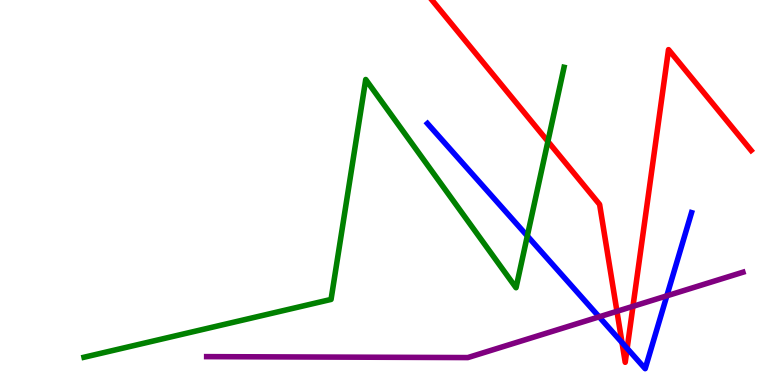[{'lines': ['blue', 'red'], 'intersections': [{'x': 8.03, 'y': 1.1}, {'x': 8.09, 'y': 0.951}]}, {'lines': ['green', 'red'], 'intersections': [{'x': 7.07, 'y': 6.33}]}, {'lines': ['purple', 'red'], 'intersections': [{'x': 7.96, 'y': 1.91}, {'x': 8.17, 'y': 2.04}]}, {'lines': ['blue', 'green'], 'intersections': [{'x': 6.8, 'y': 3.87}]}, {'lines': ['blue', 'purple'], 'intersections': [{'x': 7.73, 'y': 1.77}, {'x': 8.6, 'y': 2.32}]}, {'lines': ['green', 'purple'], 'intersections': []}]